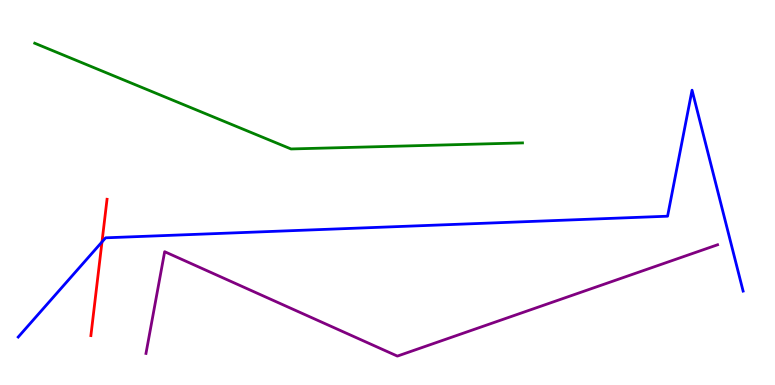[{'lines': ['blue', 'red'], 'intersections': [{'x': 1.32, 'y': 3.72}]}, {'lines': ['green', 'red'], 'intersections': []}, {'lines': ['purple', 'red'], 'intersections': []}, {'lines': ['blue', 'green'], 'intersections': []}, {'lines': ['blue', 'purple'], 'intersections': []}, {'lines': ['green', 'purple'], 'intersections': []}]